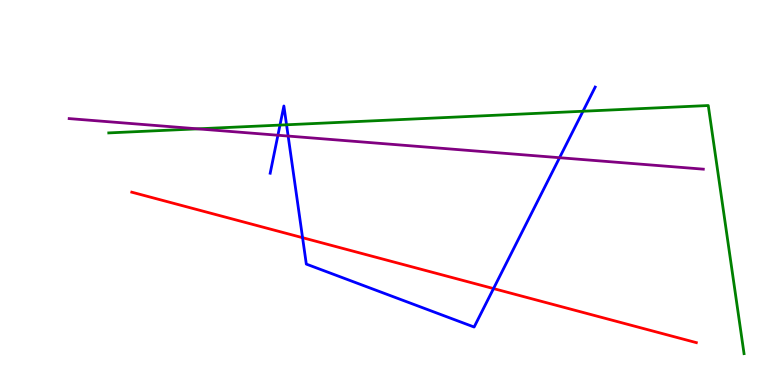[{'lines': ['blue', 'red'], 'intersections': [{'x': 3.9, 'y': 3.83}, {'x': 6.37, 'y': 2.5}]}, {'lines': ['green', 'red'], 'intersections': []}, {'lines': ['purple', 'red'], 'intersections': []}, {'lines': ['blue', 'green'], 'intersections': [{'x': 3.61, 'y': 6.75}, {'x': 3.7, 'y': 6.76}, {'x': 7.52, 'y': 7.11}]}, {'lines': ['blue', 'purple'], 'intersections': [{'x': 3.59, 'y': 6.49}, {'x': 3.72, 'y': 6.47}, {'x': 7.22, 'y': 5.9}]}, {'lines': ['green', 'purple'], 'intersections': [{'x': 2.55, 'y': 6.65}]}]